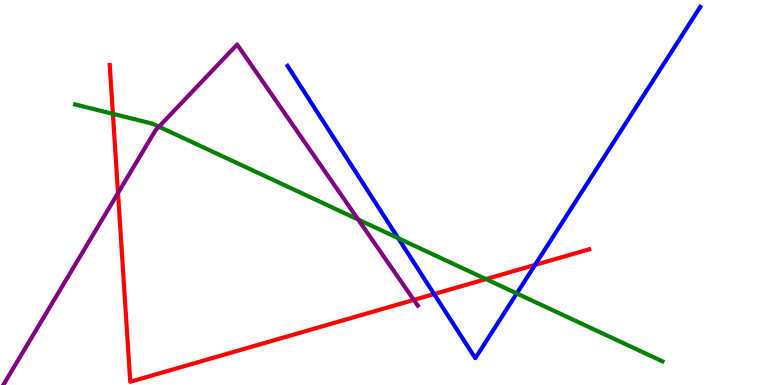[{'lines': ['blue', 'red'], 'intersections': [{'x': 5.6, 'y': 2.36}, {'x': 6.9, 'y': 3.12}]}, {'lines': ['green', 'red'], 'intersections': [{'x': 1.46, 'y': 7.04}, {'x': 6.27, 'y': 2.75}]}, {'lines': ['purple', 'red'], 'intersections': [{'x': 1.52, 'y': 4.99}, {'x': 5.34, 'y': 2.21}]}, {'lines': ['blue', 'green'], 'intersections': [{'x': 5.14, 'y': 3.81}, {'x': 6.67, 'y': 2.38}]}, {'lines': ['blue', 'purple'], 'intersections': []}, {'lines': ['green', 'purple'], 'intersections': [{'x': 2.05, 'y': 6.71}, {'x': 4.62, 'y': 4.3}]}]